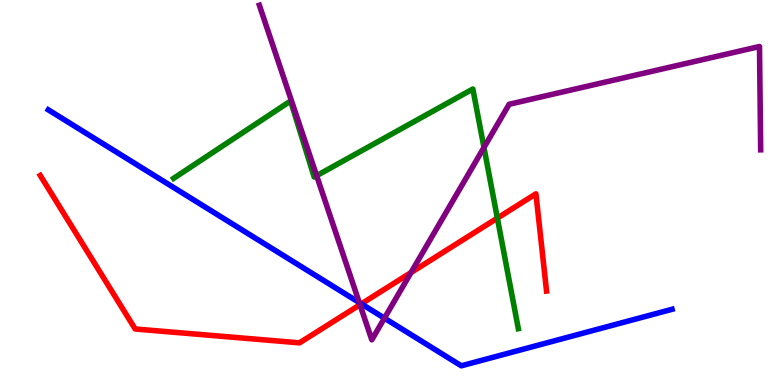[{'lines': ['blue', 'red'], 'intersections': [{'x': 4.66, 'y': 2.11}]}, {'lines': ['green', 'red'], 'intersections': [{'x': 6.42, 'y': 4.33}]}, {'lines': ['purple', 'red'], 'intersections': [{'x': 4.65, 'y': 2.09}, {'x': 5.3, 'y': 2.92}]}, {'lines': ['blue', 'green'], 'intersections': []}, {'lines': ['blue', 'purple'], 'intersections': [{'x': 4.64, 'y': 2.14}, {'x': 4.96, 'y': 1.74}]}, {'lines': ['green', 'purple'], 'intersections': [{'x': 4.09, 'y': 5.44}, {'x': 6.24, 'y': 6.17}]}]